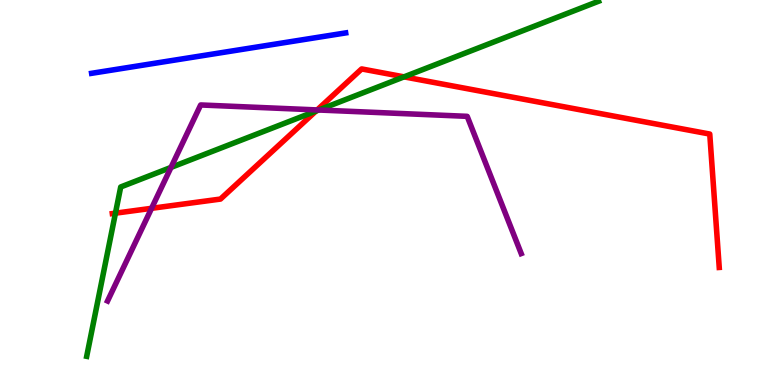[{'lines': ['blue', 'red'], 'intersections': []}, {'lines': ['green', 'red'], 'intersections': [{'x': 1.49, 'y': 4.46}, {'x': 4.08, 'y': 7.11}, {'x': 5.21, 'y': 8.0}]}, {'lines': ['purple', 'red'], 'intersections': [{'x': 1.96, 'y': 4.59}, {'x': 4.09, 'y': 7.14}]}, {'lines': ['blue', 'green'], 'intersections': []}, {'lines': ['blue', 'purple'], 'intersections': []}, {'lines': ['green', 'purple'], 'intersections': [{'x': 2.21, 'y': 5.65}, {'x': 4.11, 'y': 7.14}]}]